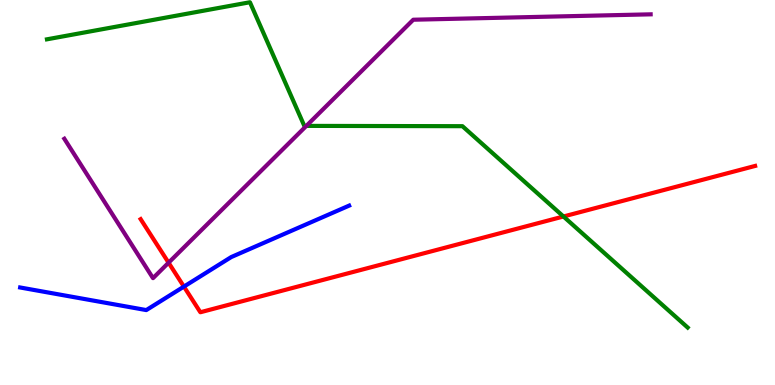[{'lines': ['blue', 'red'], 'intersections': [{'x': 2.37, 'y': 2.56}]}, {'lines': ['green', 'red'], 'intersections': [{'x': 7.27, 'y': 4.38}]}, {'lines': ['purple', 'red'], 'intersections': [{'x': 2.18, 'y': 3.18}]}, {'lines': ['blue', 'green'], 'intersections': []}, {'lines': ['blue', 'purple'], 'intersections': []}, {'lines': ['green', 'purple'], 'intersections': [{'x': 3.95, 'y': 6.73}]}]